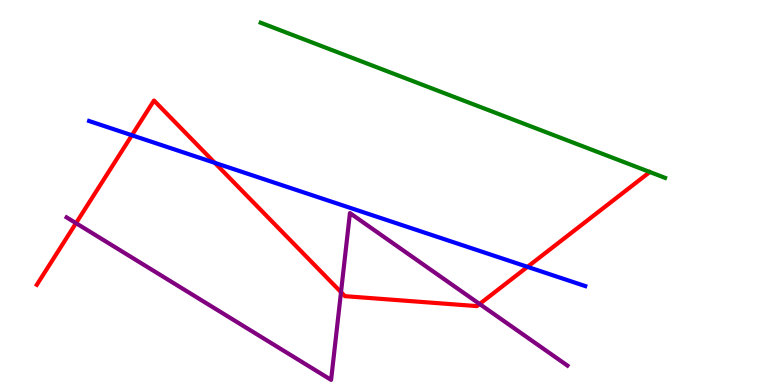[{'lines': ['blue', 'red'], 'intersections': [{'x': 1.7, 'y': 6.49}, {'x': 2.77, 'y': 5.77}, {'x': 6.81, 'y': 3.07}]}, {'lines': ['green', 'red'], 'intersections': []}, {'lines': ['purple', 'red'], 'intersections': [{'x': 0.981, 'y': 4.2}, {'x': 4.4, 'y': 2.41}, {'x': 6.19, 'y': 2.1}]}, {'lines': ['blue', 'green'], 'intersections': []}, {'lines': ['blue', 'purple'], 'intersections': []}, {'lines': ['green', 'purple'], 'intersections': []}]